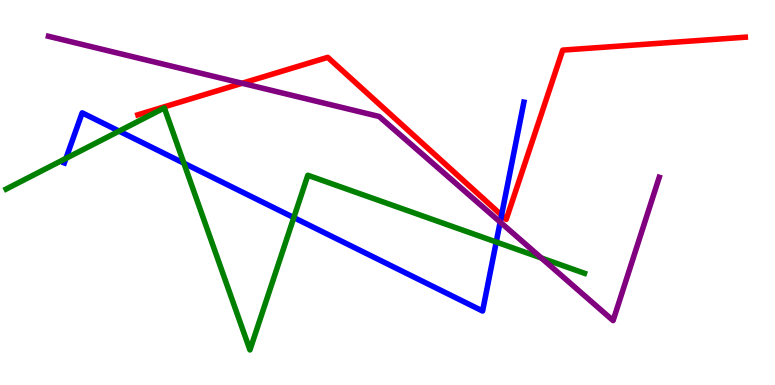[{'lines': ['blue', 'red'], 'intersections': [{'x': 6.47, 'y': 4.41}]}, {'lines': ['green', 'red'], 'intersections': []}, {'lines': ['purple', 'red'], 'intersections': [{'x': 3.12, 'y': 7.84}]}, {'lines': ['blue', 'green'], 'intersections': [{'x': 0.851, 'y': 5.89}, {'x': 1.54, 'y': 6.59}, {'x': 2.37, 'y': 5.76}, {'x': 3.79, 'y': 4.35}, {'x': 6.4, 'y': 3.71}]}, {'lines': ['blue', 'purple'], 'intersections': [{'x': 6.45, 'y': 4.23}]}, {'lines': ['green', 'purple'], 'intersections': [{'x': 6.99, 'y': 3.3}]}]